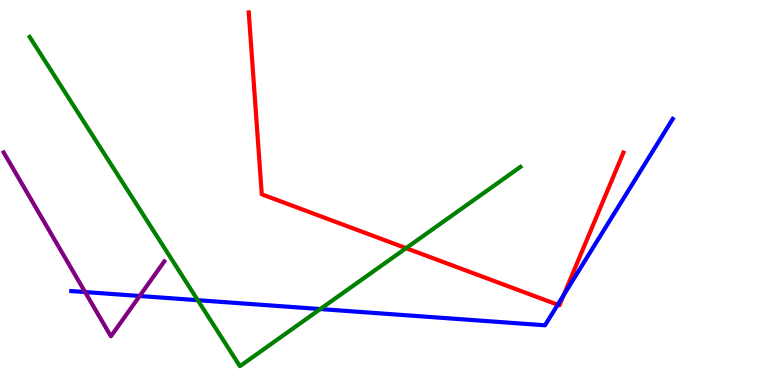[{'lines': ['blue', 'red'], 'intersections': [{'x': 7.2, 'y': 2.08}, {'x': 7.27, 'y': 2.34}]}, {'lines': ['green', 'red'], 'intersections': [{'x': 5.24, 'y': 3.55}]}, {'lines': ['purple', 'red'], 'intersections': []}, {'lines': ['blue', 'green'], 'intersections': [{'x': 2.55, 'y': 2.2}, {'x': 4.13, 'y': 1.97}]}, {'lines': ['blue', 'purple'], 'intersections': [{'x': 1.1, 'y': 2.41}, {'x': 1.8, 'y': 2.31}]}, {'lines': ['green', 'purple'], 'intersections': []}]